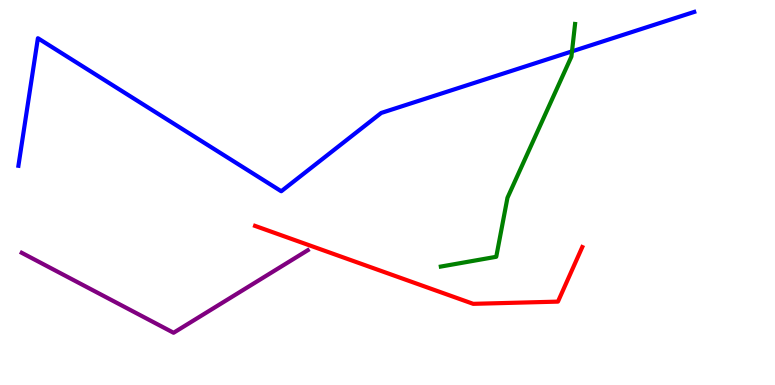[{'lines': ['blue', 'red'], 'intersections': []}, {'lines': ['green', 'red'], 'intersections': []}, {'lines': ['purple', 'red'], 'intersections': []}, {'lines': ['blue', 'green'], 'intersections': [{'x': 7.38, 'y': 8.67}]}, {'lines': ['blue', 'purple'], 'intersections': []}, {'lines': ['green', 'purple'], 'intersections': []}]